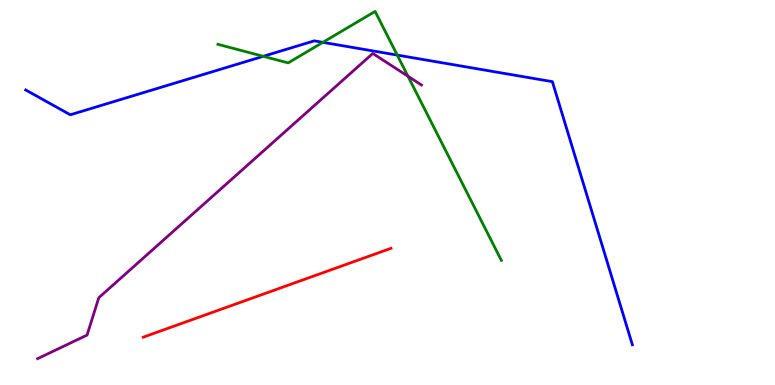[{'lines': ['blue', 'red'], 'intersections': []}, {'lines': ['green', 'red'], 'intersections': []}, {'lines': ['purple', 'red'], 'intersections': []}, {'lines': ['blue', 'green'], 'intersections': [{'x': 3.4, 'y': 8.54}, {'x': 4.17, 'y': 8.9}, {'x': 5.13, 'y': 8.57}]}, {'lines': ['blue', 'purple'], 'intersections': []}, {'lines': ['green', 'purple'], 'intersections': [{'x': 5.26, 'y': 8.02}]}]